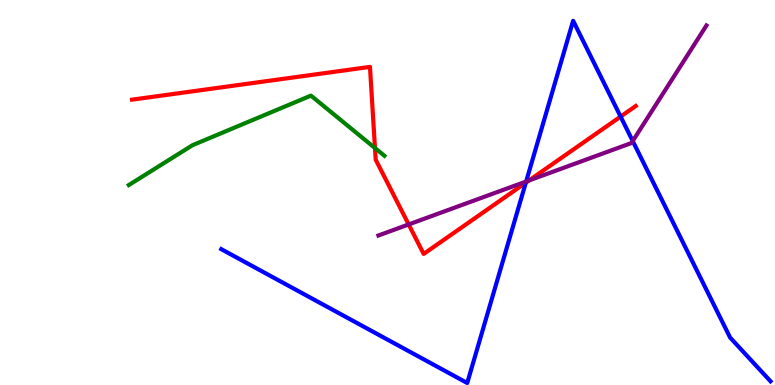[{'lines': ['blue', 'red'], 'intersections': [{'x': 6.78, 'y': 5.25}, {'x': 8.01, 'y': 6.97}]}, {'lines': ['green', 'red'], 'intersections': [{'x': 4.84, 'y': 6.15}]}, {'lines': ['purple', 'red'], 'intersections': [{'x': 5.27, 'y': 4.17}, {'x': 6.83, 'y': 5.31}]}, {'lines': ['blue', 'green'], 'intersections': []}, {'lines': ['blue', 'purple'], 'intersections': [{'x': 6.79, 'y': 5.29}, {'x': 8.16, 'y': 6.34}]}, {'lines': ['green', 'purple'], 'intersections': []}]